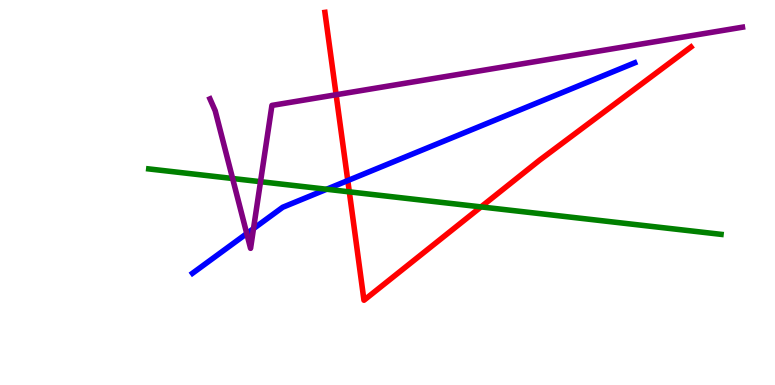[{'lines': ['blue', 'red'], 'intersections': [{'x': 4.49, 'y': 5.31}]}, {'lines': ['green', 'red'], 'intersections': [{'x': 4.51, 'y': 5.02}, {'x': 6.21, 'y': 4.63}]}, {'lines': ['purple', 'red'], 'intersections': [{'x': 4.34, 'y': 7.54}]}, {'lines': ['blue', 'green'], 'intersections': [{'x': 4.21, 'y': 5.08}]}, {'lines': ['blue', 'purple'], 'intersections': [{'x': 3.18, 'y': 3.93}, {'x': 3.27, 'y': 4.06}]}, {'lines': ['green', 'purple'], 'intersections': [{'x': 3.0, 'y': 5.36}, {'x': 3.36, 'y': 5.28}]}]